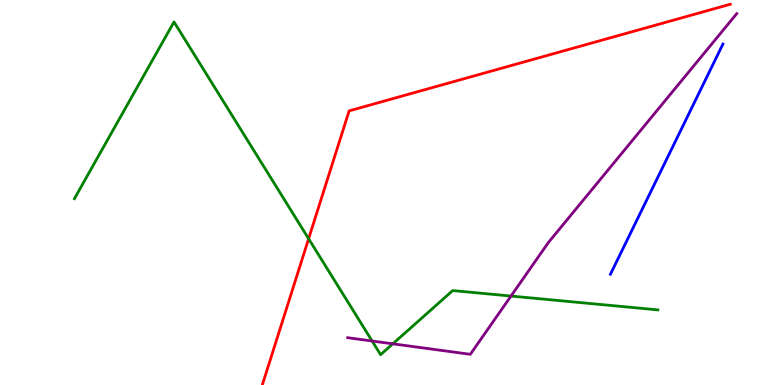[{'lines': ['blue', 'red'], 'intersections': []}, {'lines': ['green', 'red'], 'intersections': [{'x': 3.98, 'y': 3.8}]}, {'lines': ['purple', 'red'], 'intersections': []}, {'lines': ['blue', 'green'], 'intersections': []}, {'lines': ['blue', 'purple'], 'intersections': []}, {'lines': ['green', 'purple'], 'intersections': [{'x': 4.8, 'y': 1.14}, {'x': 5.07, 'y': 1.07}, {'x': 6.59, 'y': 2.31}]}]